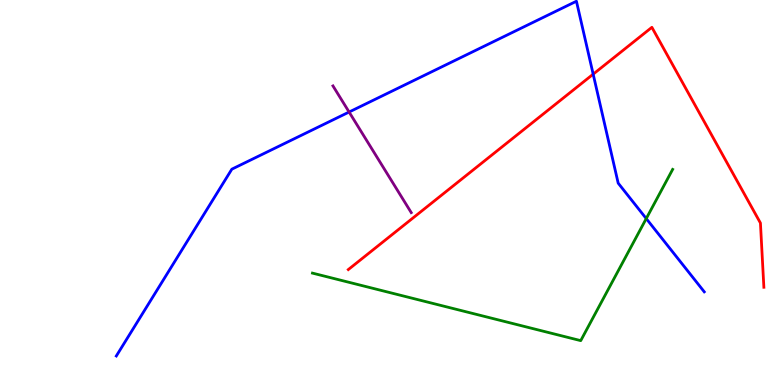[{'lines': ['blue', 'red'], 'intersections': [{'x': 7.65, 'y': 8.07}]}, {'lines': ['green', 'red'], 'intersections': []}, {'lines': ['purple', 'red'], 'intersections': []}, {'lines': ['blue', 'green'], 'intersections': [{'x': 8.34, 'y': 4.32}]}, {'lines': ['blue', 'purple'], 'intersections': [{'x': 4.5, 'y': 7.09}]}, {'lines': ['green', 'purple'], 'intersections': []}]